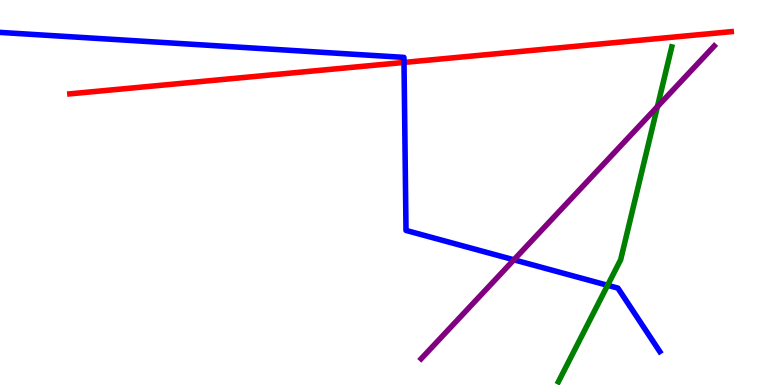[{'lines': ['blue', 'red'], 'intersections': [{'x': 5.21, 'y': 8.38}]}, {'lines': ['green', 'red'], 'intersections': []}, {'lines': ['purple', 'red'], 'intersections': []}, {'lines': ['blue', 'green'], 'intersections': [{'x': 7.84, 'y': 2.59}]}, {'lines': ['blue', 'purple'], 'intersections': [{'x': 6.63, 'y': 3.25}]}, {'lines': ['green', 'purple'], 'intersections': [{'x': 8.48, 'y': 7.23}]}]